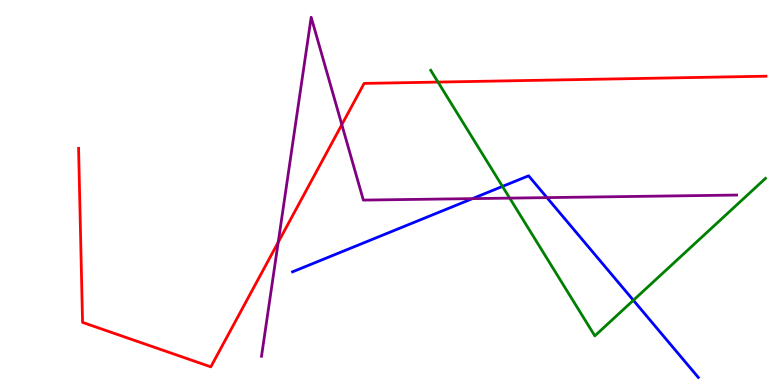[{'lines': ['blue', 'red'], 'intersections': []}, {'lines': ['green', 'red'], 'intersections': [{'x': 5.65, 'y': 7.87}]}, {'lines': ['purple', 'red'], 'intersections': [{'x': 3.59, 'y': 3.71}, {'x': 4.41, 'y': 6.76}]}, {'lines': ['blue', 'green'], 'intersections': [{'x': 6.48, 'y': 5.16}, {'x': 8.17, 'y': 2.2}]}, {'lines': ['blue', 'purple'], 'intersections': [{'x': 6.1, 'y': 4.84}, {'x': 7.06, 'y': 4.87}]}, {'lines': ['green', 'purple'], 'intersections': [{'x': 6.58, 'y': 4.85}]}]